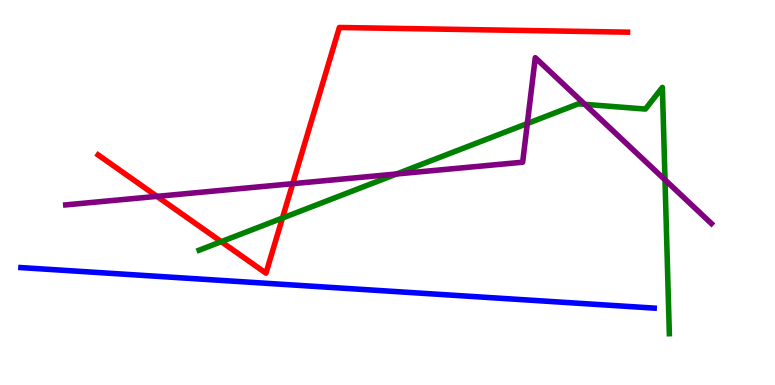[{'lines': ['blue', 'red'], 'intersections': []}, {'lines': ['green', 'red'], 'intersections': [{'x': 2.85, 'y': 3.72}, {'x': 3.64, 'y': 4.34}]}, {'lines': ['purple', 'red'], 'intersections': [{'x': 2.03, 'y': 4.9}, {'x': 3.78, 'y': 5.23}]}, {'lines': ['blue', 'green'], 'intersections': []}, {'lines': ['blue', 'purple'], 'intersections': []}, {'lines': ['green', 'purple'], 'intersections': [{'x': 5.12, 'y': 5.48}, {'x': 6.8, 'y': 6.79}, {'x': 7.55, 'y': 7.29}, {'x': 8.58, 'y': 5.33}]}]